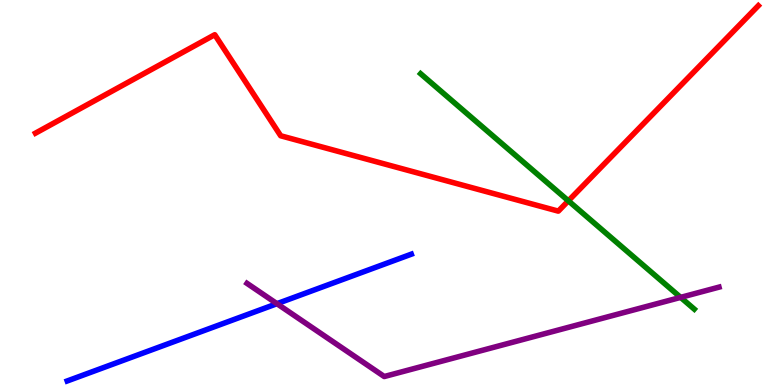[{'lines': ['blue', 'red'], 'intersections': []}, {'lines': ['green', 'red'], 'intersections': [{'x': 7.33, 'y': 4.78}]}, {'lines': ['purple', 'red'], 'intersections': []}, {'lines': ['blue', 'green'], 'intersections': []}, {'lines': ['blue', 'purple'], 'intersections': [{'x': 3.57, 'y': 2.11}]}, {'lines': ['green', 'purple'], 'intersections': [{'x': 8.78, 'y': 2.28}]}]